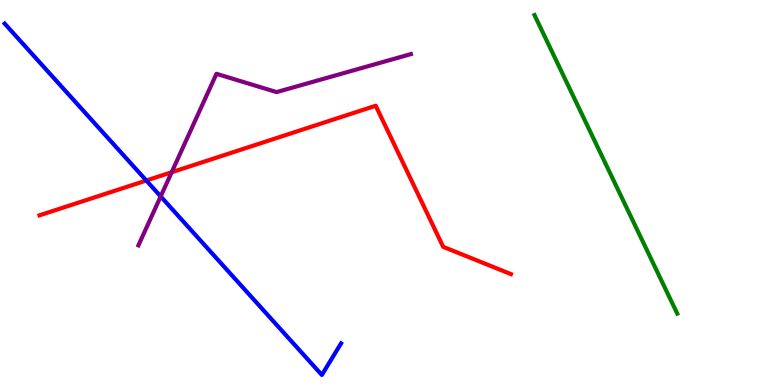[{'lines': ['blue', 'red'], 'intersections': [{'x': 1.89, 'y': 5.31}]}, {'lines': ['green', 'red'], 'intersections': []}, {'lines': ['purple', 'red'], 'intersections': [{'x': 2.22, 'y': 5.53}]}, {'lines': ['blue', 'green'], 'intersections': []}, {'lines': ['blue', 'purple'], 'intersections': [{'x': 2.07, 'y': 4.9}]}, {'lines': ['green', 'purple'], 'intersections': []}]